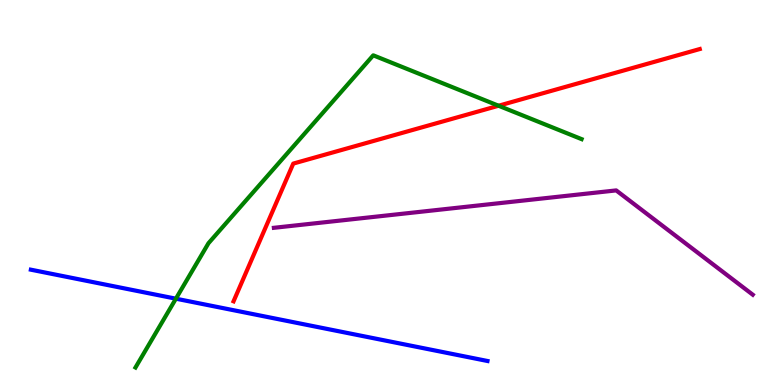[{'lines': ['blue', 'red'], 'intersections': []}, {'lines': ['green', 'red'], 'intersections': [{'x': 6.43, 'y': 7.25}]}, {'lines': ['purple', 'red'], 'intersections': []}, {'lines': ['blue', 'green'], 'intersections': [{'x': 2.27, 'y': 2.24}]}, {'lines': ['blue', 'purple'], 'intersections': []}, {'lines': ['green', 'purple'], 'intersections': []}]